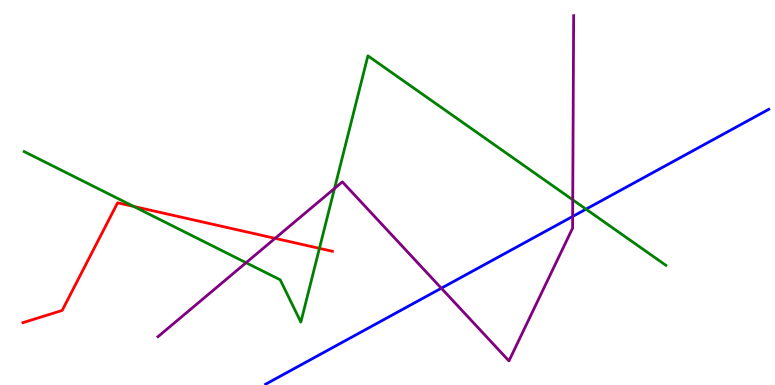[{'lines': ['blue', 'red'], 'intersections': []}, {'lines': ['green', 'red'], 'intersections': [{'x': 1.72, 'y': 4.64}, {'x': 4.12, 'y': 3.55}]}, {'lines': ['purple', 'red'], 'intersections': [{'x': 3.55, 'y': 3.81}]}, {'lines': ['blue', 'green'], 'intersections': [{'x': 7.56, 'y': 4.57}]}, {'lines': ['blue', 'purple'], 'intersections': [{'x': 5.69, 'y': 2.51}, {'x': 7.39, 'y': 4.38}]}, {'lines': ['green', 'purple'], 'intersections': [{'x': 3.18, 'y': 3.18}, {'x': 4.32, 'y': 5.11}, {'x': 7.39, 'y': 4.81}]}]